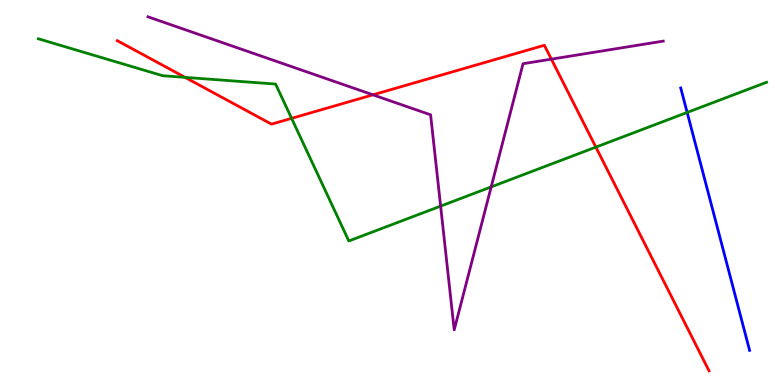[{'lines': ['blue', 'red'], 'intersections': []}, {'lines': ['green', 'red'], 'intersections': [{'x': 2.39, 'y': 7.99}, {'x': 3.76, 'y': 6.93}, {'x': 7.69, 'y': 6.18}]}, {'lines': ['purple', 'red'], 'intersections': [{'x': 4.81, 'y': 7.54}, {'x': 7.11, 'y': 8.46}]}, {'lines': ['blue', 'green'], 'intersections': [{'x': 8.87, 'y': 7.08}]}, {'lines': ['blue', 'purple'], 'intersections': []}, {'lines': ['green', 'purple'], 'intersections': [{'x': 5.69, 'y': 4.65}, {'x': 6.34, 'y': 5.15}]}]